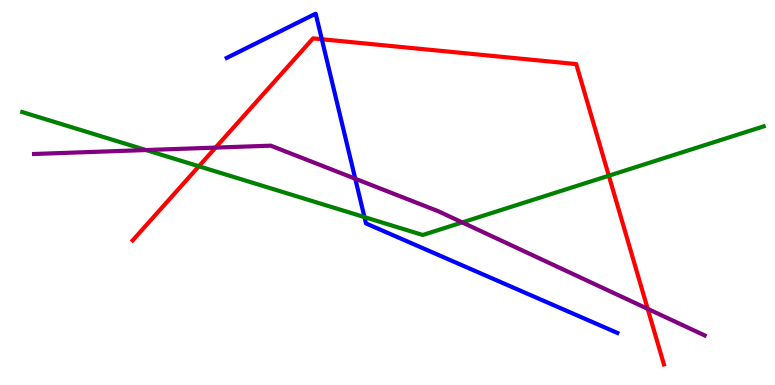[{'lines': ['blue', 'red'], 'intersections': [{'x': 4.15, 'y': 8.98}]}, {'lines': ['green', 'red'], 'intersections': [{'x': 2.57, 'y': 5.68}, {'x': 7.86, 'y': 5.44}]}, {'lines': ['purple', 'red'], 'intersections': [{'x': 2.78, 'y': 6.17}, {'x': 8.36, 'y': 1.98}]}, {'lines': ['blue', 'green'], 'intersections': [{'x': 4.7, 'y': 4.36}]}, {'lines': ['blue', 'purple'], 'intersections': [{'x': 4.58, 'y': 5.36}]}, {'lines': ['green', 'purple'], 'intersections': [{'x': 1.88, 'y': 6.1}, {'x': 5.96, 'y': 4.22}]}]